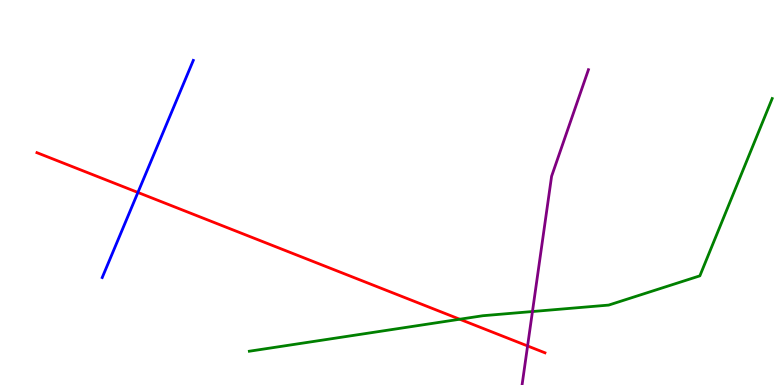[{'lines': ['blue', 'red'], 'intersections': [{'x': 1.78, 'y': 5.0}]}, {'lines': ['green', 'red'], 'intersections': [{'x': 5.93, 'y': 1.71}]}, {'lines': ['purple', 'red'], 'intersections': [{'x': 6.81, 'y': 1.01}]}, {'lines': ['blue', 'green'], 'intersections': []}, {'lines': ['blue', 'purple'], 'intersections': []}, {'lines': ['green', 'purple'], 'intersections': [{'x': 6.87, 'y': 1.91}]}]